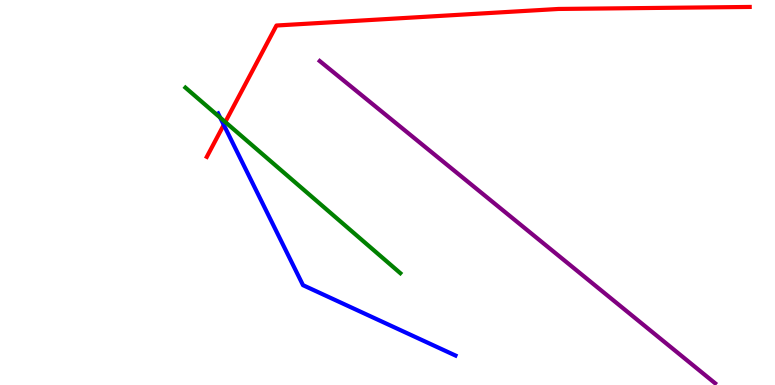[{'lines': ['blue', 'red'], 'intersections': [{'x': 2.89, 'y': 6.76}]}, {'lines': ['green', 'red'], 'intersections': [{'x': 2.91, 'y': 6.83}]}, {'lines': ['purple', 'red'], 'intersections': []}, {'lines': ['blue', 'green'], 'intersections': [{'x': 2.84, 'y': 6.94}]}, {'lines': ['blue', 'purple'], 'intersections': []}, {'lines': ['green', 'purple'], 'intersections': []}]